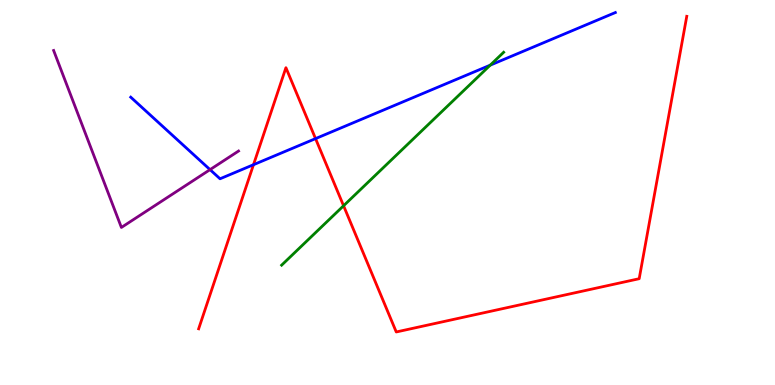[{'lines': ['blue', 'red'], 'intersections': [{'x': 3.27, 'y': 5.72}, {'x': 4.07, 'y': 6.4}]}, {'lines': ['green', 'red'], 'intersections': [{'x': 4.43, 'y': 4.66}]}, {'lines': ['purple', 'red'], 'intersections': []}, {'lines': ['blue', 'green'], 'intersections': [{'x': 6.33, 'y': 8.31}]}, {'lines': ['blue', 'purple'], 'intersections': [{'x': 2.71, 'y': 5.59}]}, {'lines': ['green', 'purple'], 'intersections': []}]